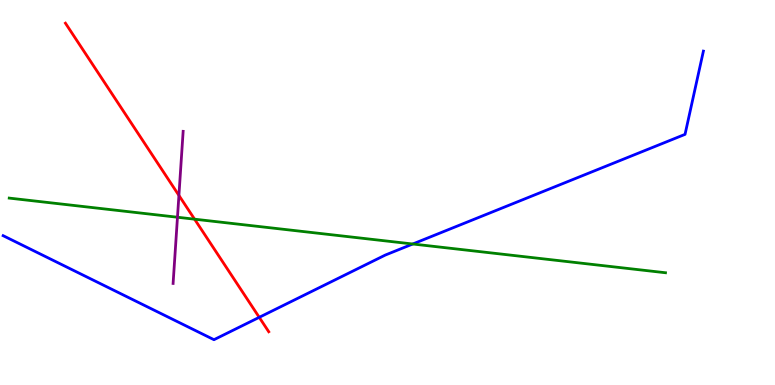[{'lines': ['blue', 'red'], 'intersections': [{'x': 3.35, 'y': 1.76}]}, {'lines': ['green', 'red'], 'intersections': [{'x': 2.51, 'y': 4.31}]}, {'lines': ['purple', 'red'], 'intersections': [{'x': 2.31, 'y': 4.92}]}, {'lines': ['blue', 'green'], 'intersections': [{'x': 5.33, 'y': 3.66}]}, {'lines': ['blue', 'purple'], 'intersections': []}, {'lines': ['green', 'purple'], 'intersections': [{'x': 2.29, 'y': 4.36}]}]